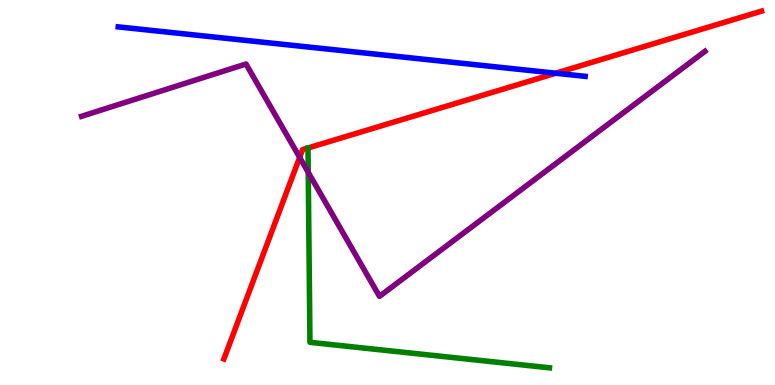[{'lines': ['blue', 'red'], 'intersections': [{'x': 7.17, 'y': 8.1}]}, {'lines': ['green', 'red'], 'intersections': []}, {'lines': ['purple', 'red'], 'intersections': [{'x': 3.87, 'y': 5.91}]}, {'lines': ['blue', 'green'], 'intersections': []}, {'lines': ['blue', 'purple'], 'intersections': []}, {'lines': ['green', 'purple'], 'intersections': [{'x': 3.98, 'y': 5.52}]}]